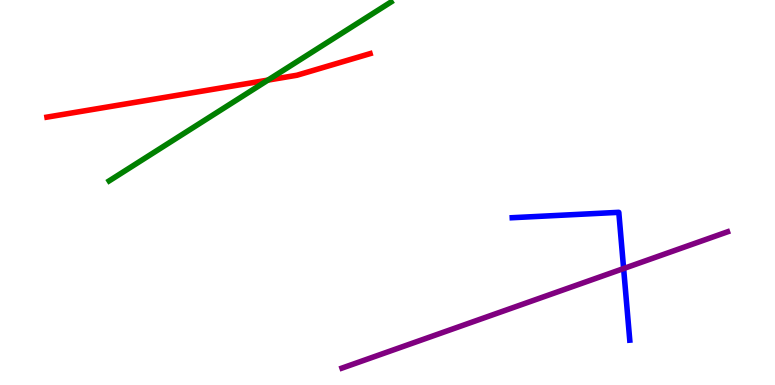[{'lines': ['blue', 'red'], 'intersections': []}, {'lines': ['green', 'red'], 'intersections': [{'x': 3.46, 'y': 7.92}]}, {'lines': ['purple', 'red'], 'intersections': []}, {'lines': ['blue', 'green'], 'intersections': []}, {'lines': ['blue', 'purple'], 'intersections': [{'x': 8.05, 'y': 3.02}]}, {'lines': ['green', 'purple'], 'intersections': []}]